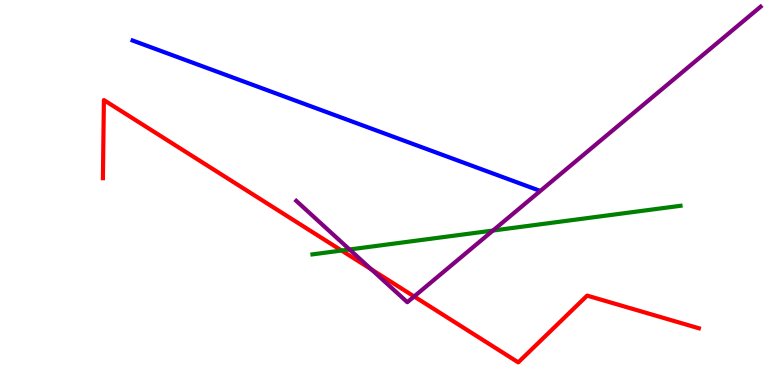[{'lines': ['blue', 'red'], 'intersections': []}, {'lines': ['green', 'red'], 'intersections': [{'x': 4.41, 'y': 3.49}]}, {'lines': ['purple', 'red'], 'intersections': [{'x': 4.79, 'y': 3.0}, {'x': 5.34, 'y': 2.3}]}, {'lines': ['blue', 'green'], 'intersections': []}, {'lines': ['blue', 'purple'], 'intersections': []}, {'lines': ['green', 'purple'], 'intersections': [{'x': 4.51, 'y': 3.52}, {'x': 6.36, 'y': 4.01}]}]